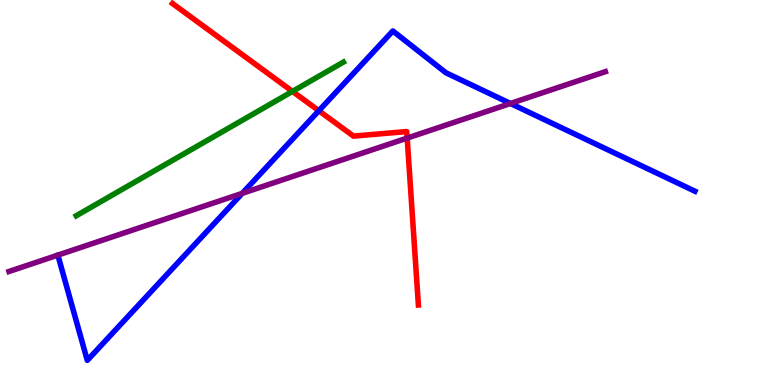[{'lines': ['blue', 'red'], 'intersections': [{'x': 4.11, 'y': 7.12}]}, {'lines': ['green', 'red'], 'intersections': [{'x': 3.77, 'y': 7.63}]}, {'lines': ['purple', 'red'], 'intersections': [{'x': 5.25, 'y': 6.41}]}, {'lines': ['blue', 'green'], 'intersections': []}, {'lines': ['blue', 'purple'], 'intersections': [{'x': 3.13, 'y': 4.98}, {'x': 6.59, 'y': 7.31}]}, {'lines': ['green', 'purple'], 'intersections': []}]